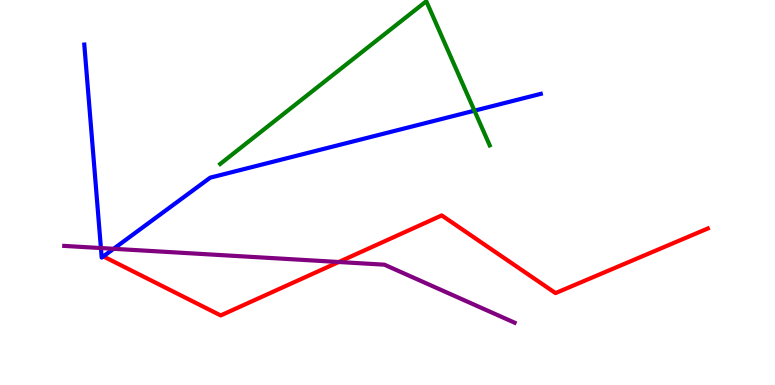[{'lines': ['blue', 'red'], 'intersections': [{'x': 1.33, 'y': 3.34}]}, {'lines': ['green', 'red'], 'intersections': []}, {'lines': ['purple', 'red'], 'intersections': [{'x': 4.37, 'y': 3.19}]}, {'lines': ['blue', 'green'], 'intersections': [{'x': 6.12, 'y': 7.13}]}, {'lines': ['blue', 'purple'], 'intersections': [{'x': 1.3, 'y': 3.56}, {'x': 1.47, 'y': 3.54}]}, {'lines': ['green', 'purple'], 'intersections': []}]